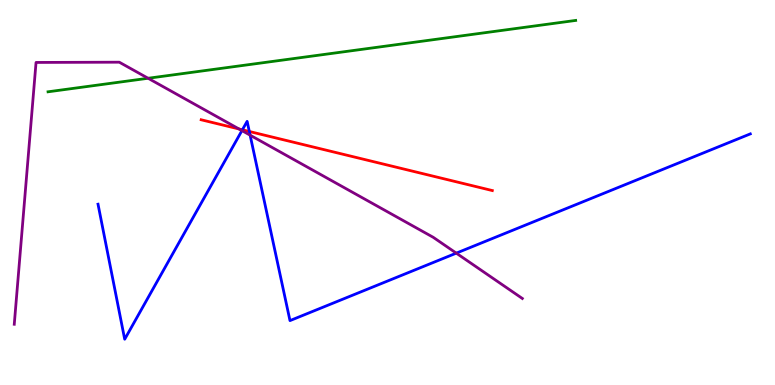[{'lines': ['blue', 'red'], 'intersections': [{'x': 3.13, 'y': 6.63}, {'x': 3.22, 'y': 6.58}]}, {'lines': ['green', 'red'], 'intersections': []}, {'lines': ['purple', 'red'], 'intersections': [{'x': 3.08, 'y': 6.65}]}, {'lines': ['blue', 'green'], 'intersections': []}, {'lines': ['blue', 'purple'], 'intersections': [{'x': 3.12, 'y': 6.61}, {'x': 3.23, 'y': 6.49}, {'x': 5.89, 'y': 3.42}]}, {'lines': ['green', 'purple'], 'intersections': [{'x': 1.91, 'y': 7.97}]}]